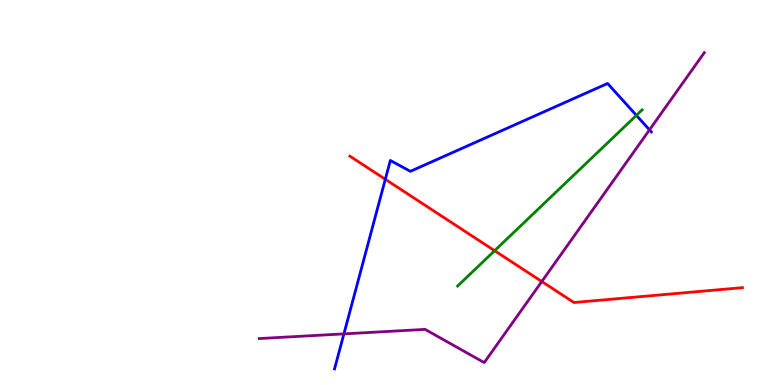[{'lines': ['blue', 'red'], 'intersections': [{'x': 4.97, 'y': 5.34}]}, {'lines': ['green', 'red'], 'intersections': [{'x': 6.38, 'y': 3.49}]}, {'lines': ['purple', 'red'], 'intersections': [{'x': 6.99, 'y': 2.69}]}, {'lines': ['blue', 'green'], 'intersections': [{'x': 8.21, 'y': 7.0}]}, {'lines': ['blue', 'purple'], 'intersections': [{'x': 4.44, 'y': 1.33}, {'x': 8.38, 'y': 6.63}]}, {'lines': ['green', 'purple'], 'intersections': []}]